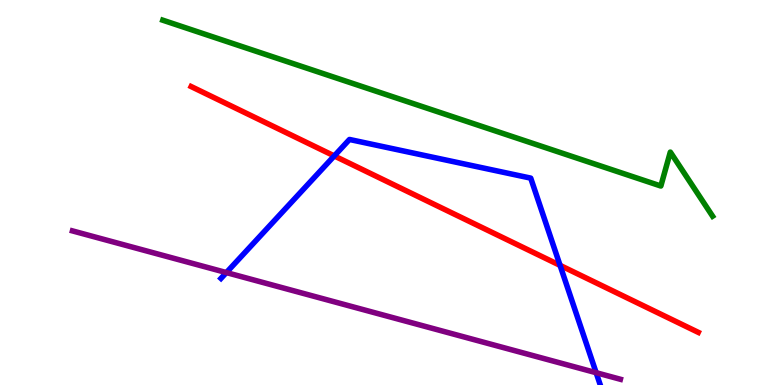[{'lines': ['blue', 'red'], 'intersections': [{'x': 4.31, 'y': 5.95}, {'x': 7.23, 'y': 3.11}]}, {'lines': ['green', 'red'], 'intersections': []}, {'lines': ['purple', 'red'], 'intersections': []}, {'lines': ['blue', 'green'], 'intersections': []}, {'lines': ['blue', 'purple'], 'intersections': [{'x': 2.92, 'y': 2.92}, {'x': 7.69, 'y': 0.319}]}, {'lines': ['green', 'purple'], 'intersections': []}]